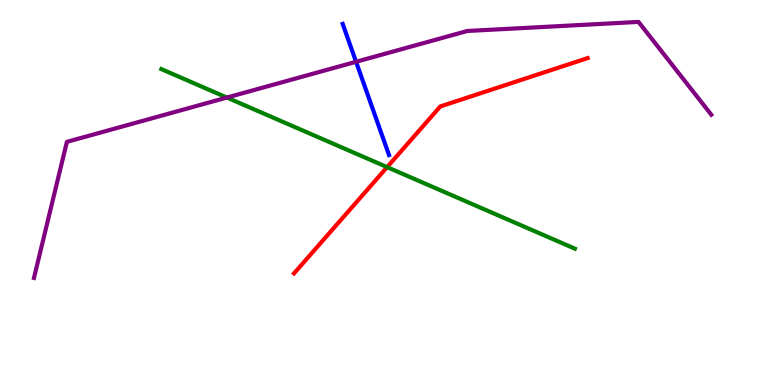[{'lines': ['blue', 'red'], 'intersections': []}, {'lines': ['green', 'red'], 'intersections': [{'x': 5.0, 'y': 5.66}]}, {'lines': ['purple', 'red'], 'intersections': []}, {'lines': ['blue', 'green'], 'intersections': []}, {'lines': ['blue', 'purple'], 'intersections': [{'x': 4.59, 'y': 8.4}]}, {'lines': ['green', 'purple'], 'intersections': [{'x': 2.93, 'y': 7.47}]}]